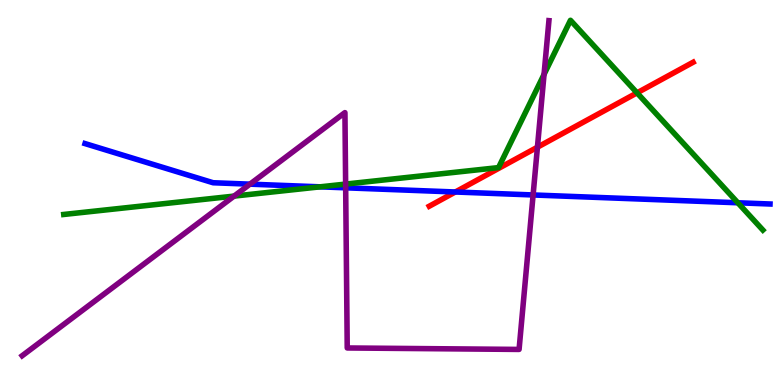[{'lines': ['blue', 'red'], 'intersections': [{'x': 5.88, 'y': 5.01}]}, {'lines': ['green', 'red'], 'intersections': [{'x': 8.22, 'y': 7.59}]}, {'lines': ['purple', 'red'], 'intersections': [{'x': 6.93, 'y': 6.18}]}, {'lines': ['blue', 'green'], 'intersections': [{'x': 4.13, 'y': 5.15}, {'x': 9.52, 'y': 4.73}]}, {'lines': ['blue', 'purple'], 'intersections': [{'x': 3.23, 'y': 5.22}, {'x': 4.46, 'y': 5.12}, {'x': 6.88, 'y': 4.94}]}, {'lines': ['green', 'purple'], 'intersections': [{'x': 3.02, 'y': 4.91}, {'x': 4.46, 'y': 5.22}, {'x': 7.02, 'y': 8.07}]}]